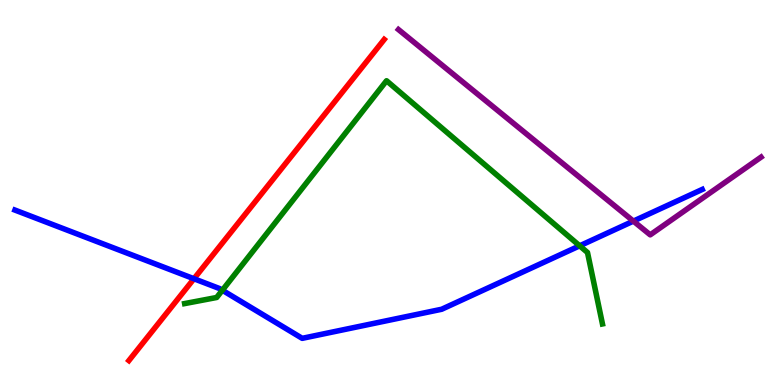[{'lines': ['blue', 'red'], 'intersections': [{'x': 2.5, 'y': 2.76}]}, {'lines': ['green', 'red'], 'intersections': []}, {'lines': ['purple', 'red'], 'intersections': []}, {'lines': ['blue', 'green'], 'intersections': [{'x': 2.87, 'y': 2.46}, {'x': 7.48, 'y': 3.62}]}, {'lines': ['blue', 'purple'], 'intersections': [{'x': 8.17, 'y': 4.26}]}, {'lines': ['green', 'purple'], 'intersections': []}]